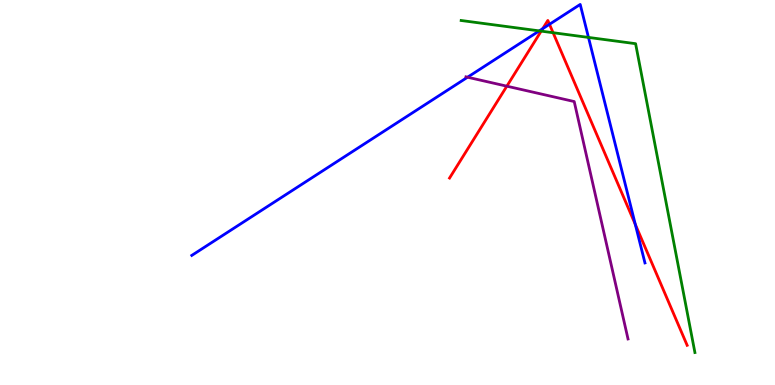[{'lines': ['blue', 'red'], 'intersections': [{'x': 7.0, 'y': 9.26}, {'x': 7.09, 'y': 9.37}, {'x': 8.2, 'y': 4.17}]}, {'lines': ['green', 'red'], 'intersections': [{'x': 6.98, 'y': 9.19}, {'x': 7.14, 'y': 9.15}]}, {'lines': ['purple', 'red'], 'intersections': [{'x': 6.54, 'y': 7.76}]}, {'lines': ['blue', 'green'], 'intersections': [{'x': 6.96, 'y': 9.2}, {'x': 7.59, 'y': 9.03}]}, {'lines': ['blue', 'purple'], 'intersections': [{'x': 6.03, 'y': 7.99}]}, {'lines': ['green', 'purple'], 'intersections': []}]